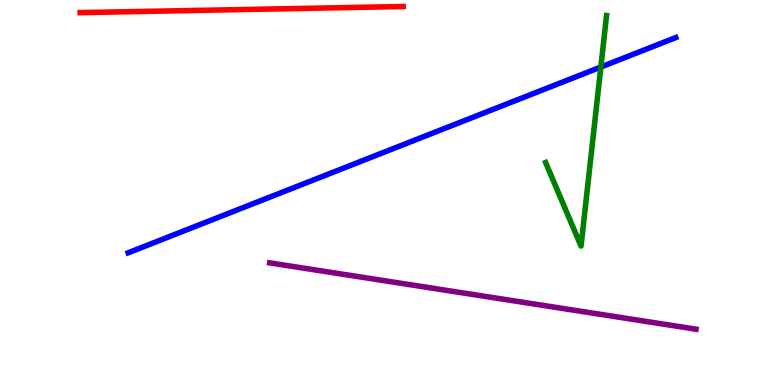[{'lines': ['blue', 'red'], 'intersections': []}, {'lines': ['green', 'red'], 'intersections': []}, {'lines': ['purple', 'red'], 'intersections': []}, {'lines': ['blue', 'green'], 'intersections': [{'x': 7.75, 'y': 8.26}]}, {'lines': ['blue', 'purple'], 'intersections': []}, {'lines': ['green', 'purple'], 'intersections': []}]